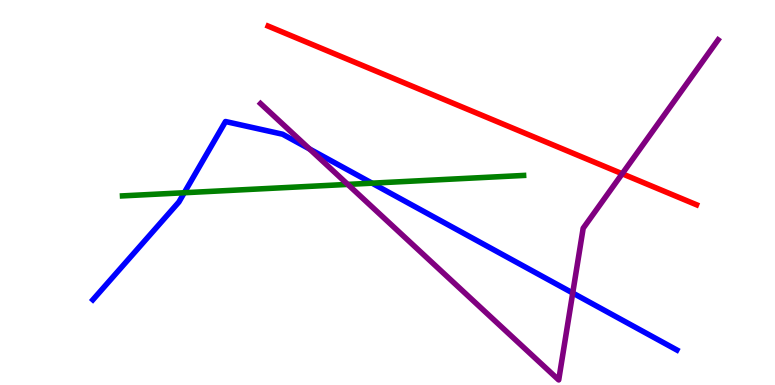[{'lines': ['blue', 'red'], 'intersections': []}, {'lines': ['green', 'red'], 'intersections': []}, {'lines': ['purple', 'red'], 'intersections': [{'x': 8.03, 'y': 5.49}]}, {'lines': ['blue', 'green'], 'intersections': [{'x': 2.38, 'y': 4.99}, {'x': 4.8, 'y': 5.24}]}, {'lines': ['blue', 'purple'], 'intersections': [{'x': 3.99, 'y': 6.13}, {'x': 7.39, 'y': 2.39}]}, {'lines': ['green', 'purple'], 'intersections': [{'x': 4.49, 'y': 5.21}]}]